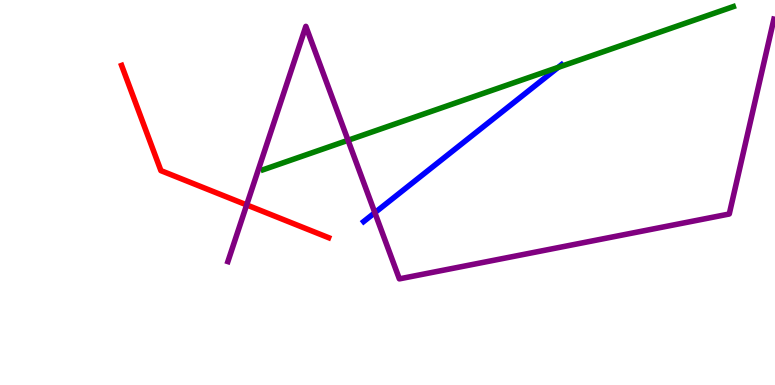[{'lines': ['blue', 'red'], 'intersections': []}, {'lines': ['green', 'red'], 'intersections': []}, {'lines': ['purple', 'red'], 'intersections': [{'x': 3.18, 'y': 4.68}]}, {'lines': ['blue', 'green'], 'intersections': [{'x': 7.2, 'y': 8.25}]}, {'lines': ['blue', 'purple'], 'intersections': [{'x': 4.84, 'y': 4.48}]}, {'lines': ['green', 'purple'], 'intersections': [{'x': 4.49, 'y': 6.36}]}]